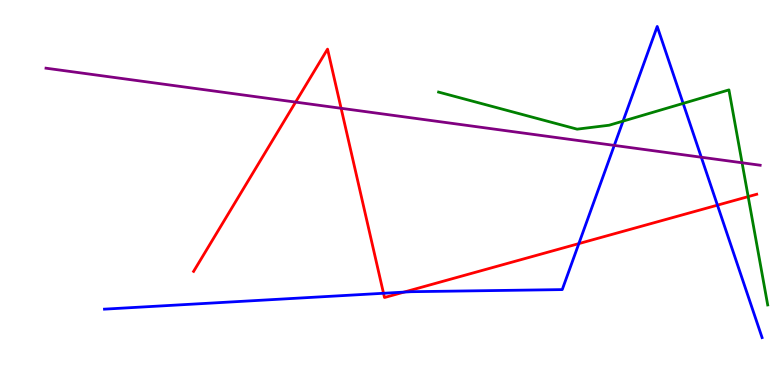[{'lines': ['blue', 'red'], 'intersections': [{'x': 4.95, 'y': 2.38}, {'x': 5.21, 'y': 2.41}, {'x': 7.47, 'y': 3.67}, {'x': 9.26, 'y': 4.67}]}, {'lines': ['green', 'red'], 'intersections': [{'x': 9.65, 'y': 4.89}]}, {'lines': ['purple', 'red'], 'intersections': [{'x': 3.81, 'y': 7.35}, {'x': 4.4, 'y': 7.19}]}, {'lines': ['blue', 'green'], 'intersections': [{'x': 8.04, 'y': 6.85}, {'x': 8.81, 'y': 7.31}]}, {'lines': ['blue', 'purple'], 'intersections': [{'x': 7.93, 'y': 6.22}, {'x': 9.05, 'y': 5.92}]}, {'lines': ['green', 'purple'], 'intersections': [{'x': 9.58, 'y': 5.77}]}]